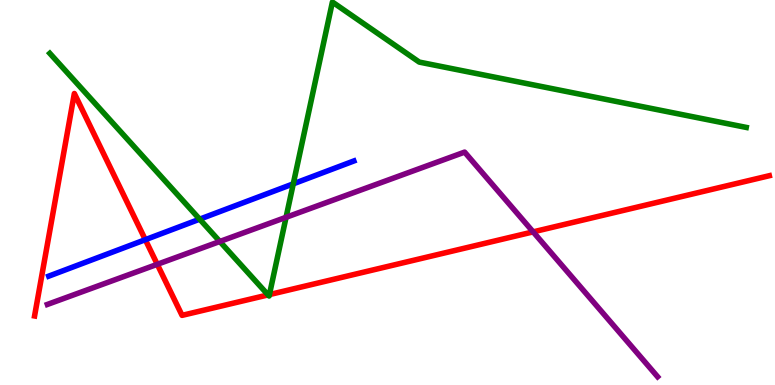[{'lines': ['blue', 'red'], 'intersections': [{'x': 1.88, 'y': 3.77}]}, {'lines': ['green', 'red'], 'intersections': [{'x': 3.46, 'y': 2.34}, {'x': 3.48, 'y': 2.35}]}, {'lines': ['purple', 'red'], 'intersections': [{'x': 2.03, 'y': 3.13}, {'x': 6.88, 'y': 3.98}]}, {'lines': ['blue', 'green'], 'intersections': [{'x': 2.58, 'y': 4.31}, {'x': 3.78, 'y': 5.22}]}, {'lines': ['blue', 'purple'], 'intersections': []}, {'lines': ['green', 'purple'], 'intersections': [{'x': 2.84, 'y': 3.73}, {'x': 3.69, 'y': 4.36}]}]